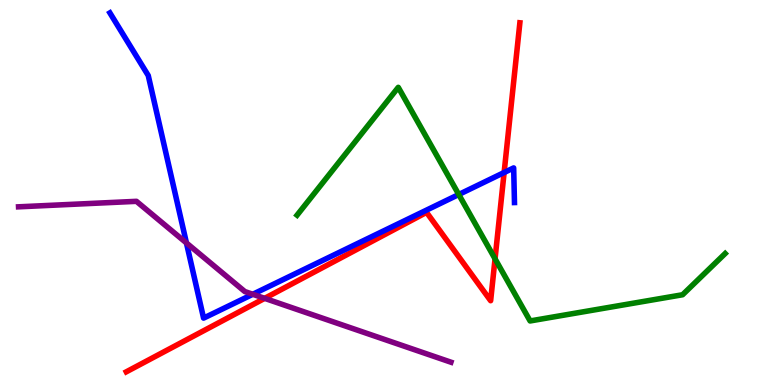[{'lines': ['blue', 'red'], 'intersections': [{'x': 6.5, 'y': 5.52}]}, {'lines': ['green', 'red'], 'intersections': [{'x': 6.39, 'y': 3.28}]}, {'lines': ['purple', 'red'], 'intersections': [{'x': 3.41, 'y': 2.25}]}, {'lines': ['blue', 'green'], 'intersections': [{'x': 5.92, 'y': 4.95}]}, {'lines': ['blue', 'purple'], 'intersections': [{'x': 2.41, 'y': 3.69}, {'x': 3.26, 'y': 2.36}]}, {'lines': ['green', 'purple'], 'intersections': []}]